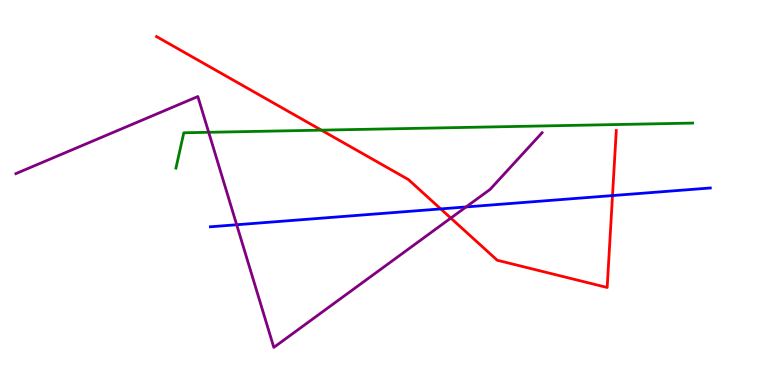[{'lines': ['blue', 'red'], 'intersections': [{'x': 5.69, 'y': 4.57}, {'x': 7.9, 'y': 4.92}]}, {'lines': ['green', 'red'], 'intersections': [{'x': 4.15, 'y': 6.62}]}, {'lines': ['purple', 'red'], 'intersections': [{'x': 5.82, 'y': 4.34}]}, {'lines': ['blue', 'green'], 'intersections': []}, {'lines': ['blue', 'purple'], 'intersections': [{'x': 3.05, 'y': 4.16}, {'x': 6.01, 'y': 4.62}]}, {'lines': ['green', 'purple'], 'intersections': [{'x': 2.69, 'y': 6.56}]}]